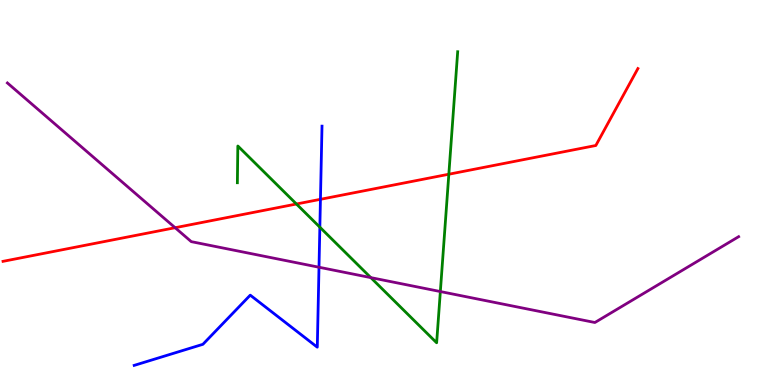[{'lines': ['blue', 'red'], 'intersections': [{'x': 4.13, 'y': 4.82}]}, {'lines': ['green', 'red'], 'intersections': [{'x': 3.83, 'y': 4.7}, {'x': 5.79, 'y': 5.47}]}, {'lines': ['purple', 'red'], 'intersections': [{'x': 2.26, 'y': 4.09}]}, {'lines': ['blue', 'green'], 'intersections': [{'x': 4.13, 'y': 4.1}]}, {'lines': ['blue', 'purple'], 'intersections': [{'x': 4.12, 'y': 3.06}]}, {'lines': ['green', 'purple'], 'intersections': [{'x': 4.78, 'y': 2.79}, {'x': 5.68, 'y': 2.43}]}]